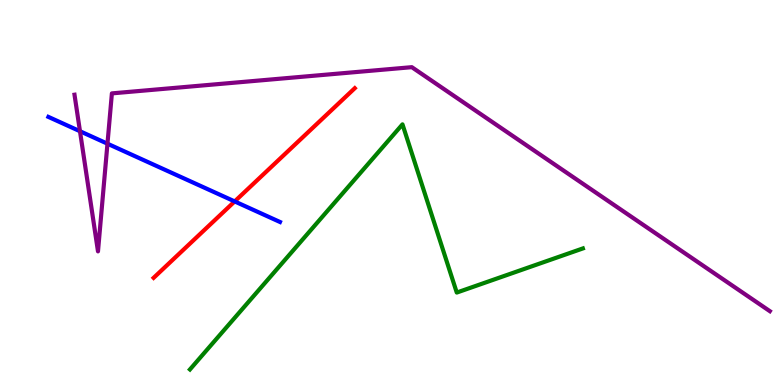[{'lines': ['blue', 'red'], 'intersections': [{'x': 3.03, 'y': 4.77}]}, {'lines': ['green', 'red'], 'intersections': []}, {'lines': ['purple', 'red'], 'intersections': []}, {'lines': ['blue', 'green'], 'intersections': []}, {'lines': ['blue', 'purple'], 'intersections': [{'x': 1.03, 'y': 6.59}, {'x': 1.39, 'y': 6.27}]}, {'lines': ['green', 'purple'], 'intersections': []}]